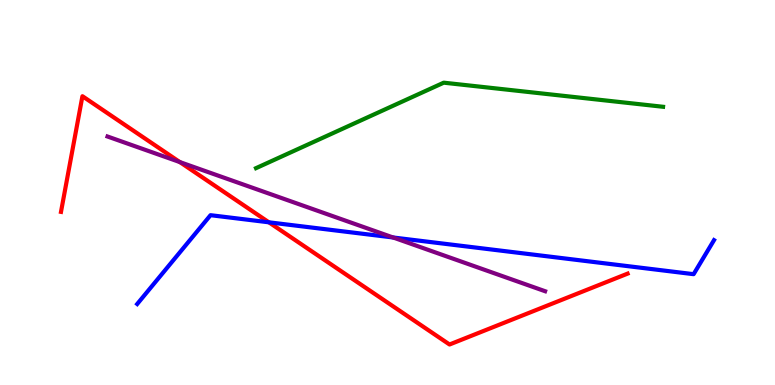[{'lines': ['blue', 'red'], 'intersections': [{'x': 3.47, 'y': 4.23}]}, {'lines': ['green', 'red'], 'intersections': []}, {'lines': ['purple', 'red'], 'intersections': [{'x': 2.32, 'y': 5.79}]}, {'lines': ['blue', 'green'], 'intersections': []}, {'lines': ['blue', 'purple'], 'intersections': [{'x': 5.07, 'y': 3.83}]}, {'lines': ['green', 'purple'], 'intersections': []}]